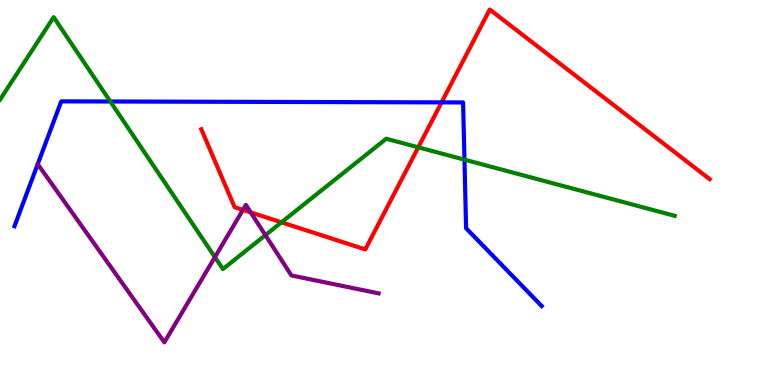[{'lines': ['blue', 'red'], 'intersections': [{'x': 5.7, 'y': 7.34}]}, {'lines': ['green', 'red'], 'intersections': [{'x': 3.63, 'y': 4.23}, {'x': 5.4, 'y': 6.17}]}, {'lines': ['purple', 'red'], 'intersections': [{'x': 3.13, 'y': 4.55}, {'x': 3.24, 'y': 4.48}]}, {'lines': ['blue', 'green'], 'intersections': [{'x': 1.42, 'y': 7.36}, {'x': 5.99, 'y': 5.85}]}, {'lines': ['blue', 'purple'], 'intersections': []}, {'lines': ['green', 'purple'], 'intersections': [{'x': 2.77, 'y': 3.32}, {'x': 3.42, 'y': 3.89}]}]